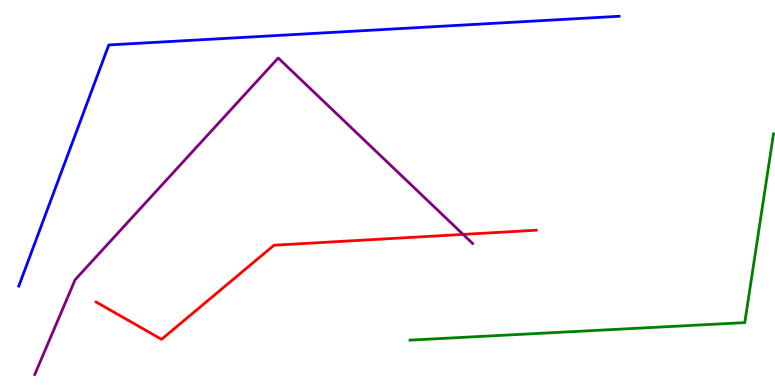[{'lines': ['blue', 'red'], 'intersections': []}, {'lines': ['green', 'red'], 'intersections': []}, {'lines': ['purple', 'red'], 'intersections': [{'x': 5.98, 'y': 3.91}]}, {'lines': ['blue', 'green'], 'intersections': []}, {'lines': ['blue', 'purple'], 'intersections': []}, {'lines': ['green', 'purple'], 'intersections': []}]